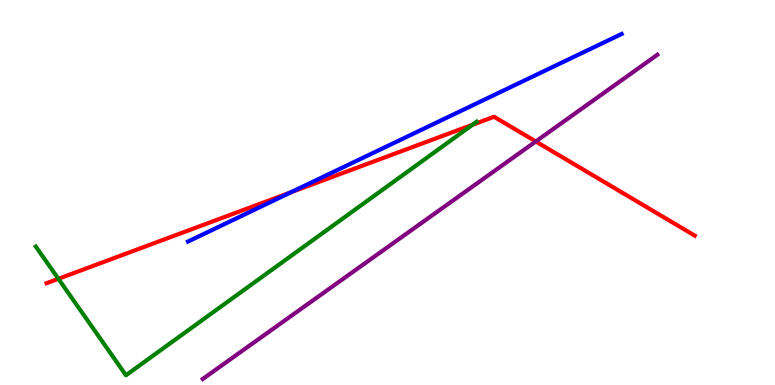[{'lines': ['blue', 'red'], 'intersections': [{'x': 3.75, 'y': 5.0}]}, {'lines': ['green', 'red'], 'intersections': [{'x': 0.754, 'y': 2.76}, {'x': 6.1, 'y': 6.76}]}, {'lines': ['purple', 'red'], 'intersections': [{'x': 6.91, 'y': 6.33}]}, {'lines': ['blue', 'green'], 'intersections': []}, {'lines': ['blue', 'purple'], 'intersections': []}, {'lines': ['green', 'purple'], 'intersections': []}]